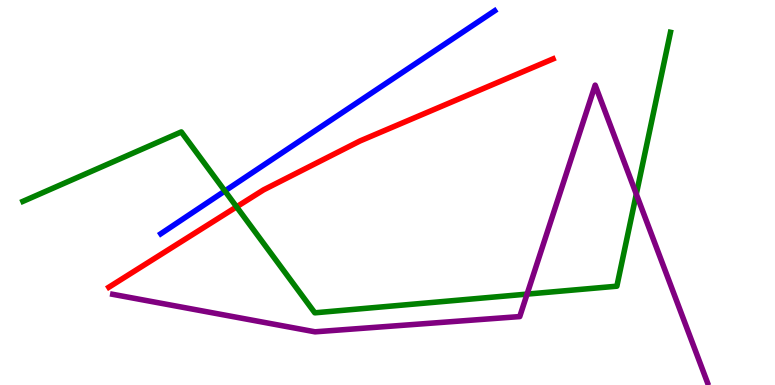[{'lines': ['blue', 'red'], 'intersections': []}, {'lines': ['green', 'red'], 'intersections': [{'x': 3.05, 'y': 4.63}]}, {'lines': ['purple', 'red'], 'intersections': []}, {'lines': ['blue', 'green'], 'intersections': [{'x': 2.9, 'y': 5.04}]}, {'lines': ['blue', 'purple'], 'intersections': []}, {'lines': ['green', 'purple'], 'intersections': [{'x': 6.8, 'y': 2.36}, {'x': 8.21, 'y': 4.96}]}]